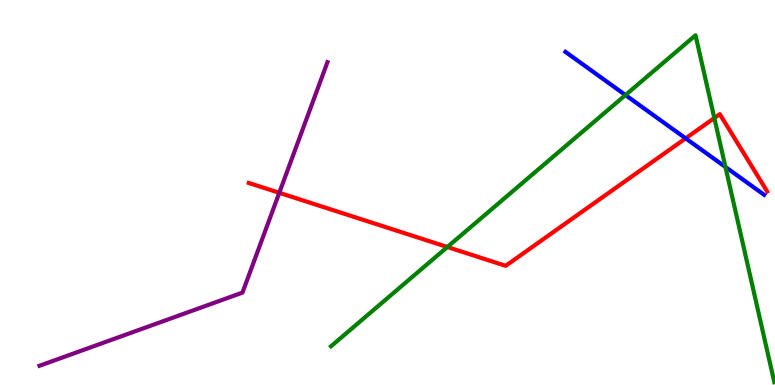[{'lines': ['blue', 'red'], 'intersections': [{'x': 8.85, 'y': 6.41}]}, {'lines': ['green', 'red'], 'intersections': [{'x': 5.77, 'y': 3.58}, {'x': 9.22, 'y': 6.93}]}, {'lines': ['purple', 'red'], 'intersections': [{'x': 3.6, 'y': 4.99}]}, {'lines': ['blue', 'green'], 'intersections': [{'x': 8.07, 'y': 7.53}, {'x': 9.36, 'y': 5.66}]}, {'lines': ['blue', 'purple'], 'intersections': []}, {'lines': ['green', 'purple'], 'intersections': []}]